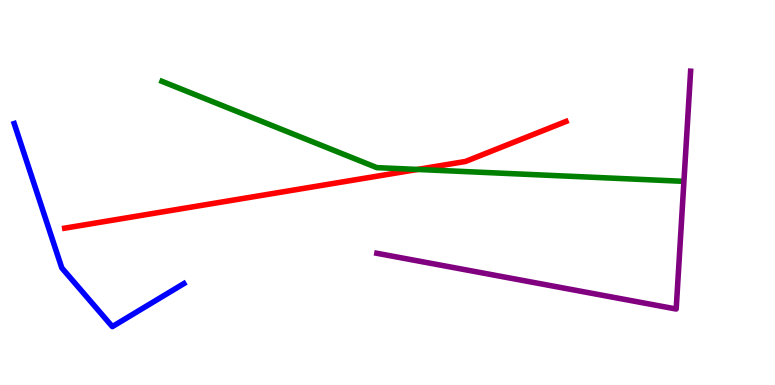[{'lines': ['blue', 'red'], 'intersections': []}, {'lines': ['green', 'red'], 'intersections': [{'x': 5.39, 'y': 5.6}]}, {'lines': ['purple', 'red'], 'intersections': []}, {'lines': ['blue', 'green'], 'intersections': []}, {'lines': ['blue', 'purple'], 'intersections': []}, {'lines': ['green', 'purple'], 'intersections': []}]